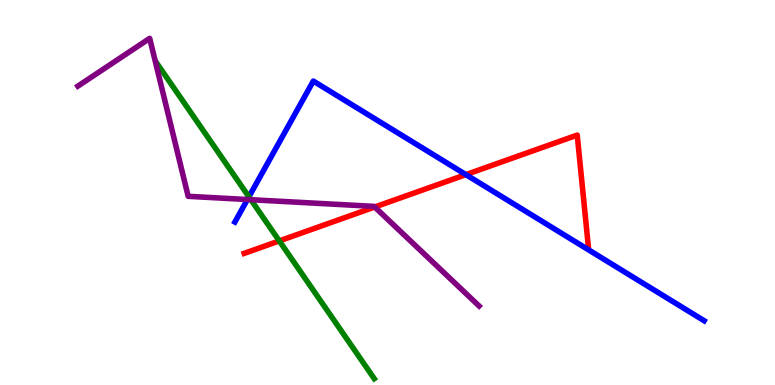[{'lines': ['blue', 'red'], 'intersections': [{'x': 6.01, 'y': 5.46}]}, {'lines': ['green', 'red'], 'intersections': [{'x': 3.6, 'y': 3.74}]}, {'lines': ['purple', 'red'], 'intersections': [{'x': 4.84, 'y': 4.62}]}, {'lines': ['blue', 'green'], 'intersections': [{'x': 3.21, 'y': 4.89}]}, {'lines': ['blue', 'purple'], 'intersections': [{'x': 3.19, 'y': 4.82}]}, {'lines': ['green', 'purple'], 'intersections': [{'x': 3.24, 'y': 4.81}]}]